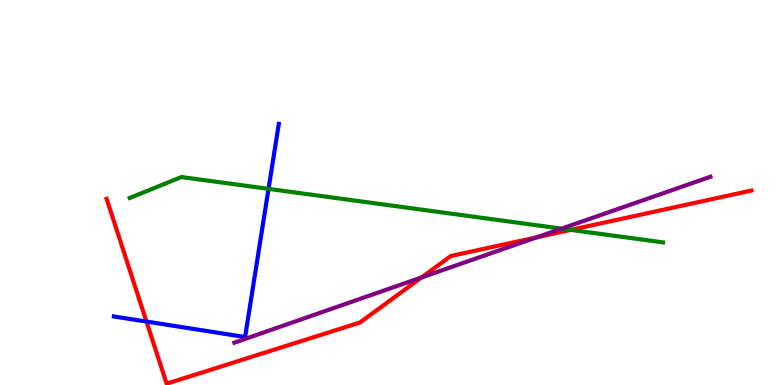[{'lines': ['blue', 'red'], 'intersections': [{'x': 1.89, 'y': 1.65}]}, {'lines': ['green', 'red'], 'intersections': [{'x': 7.37, 'y': 4.03}]}, {'lines': ['purple', 'red'], 'intersections': [{'x': 5.44, 'y': 2.79}, {'x': 6.93, 'y': 3.84}]}, {'lines': ['blue', 'green'], 'intersections': [{'x': 3.46, 'y': 5.09}]}, {'lines': ['blue', 'purple'], 'intersections': []}, {'lines': ['green', 'purple'], 'intersections': [{'x': 7.25, 'y': 4.06}]}]